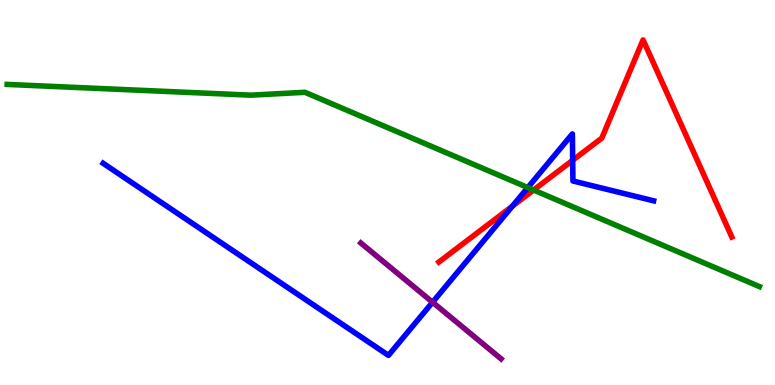[{'lines': ['blue', 'red'], 'intersections': [{'x': 6.61, 'y': 4.65}, {'x': 7.39, 'y': 5.84}]}, {'lines': ['green', 'red'], 'intersections': [{'x': 6.88, 'y': 5.06}]}, {'lines': ['purple', 'red'], 'intersections': []}, {'lines': ['blue', 'green'], 'intersections': [{'x': 6.81, 'y': 5.13}]}, {'lines': ['blue', 'purple'], 'intersections': [{'x': 5.58, 'y': 2.15}]}, {'lines': ['green', 'purple'], 'intersections': []}]